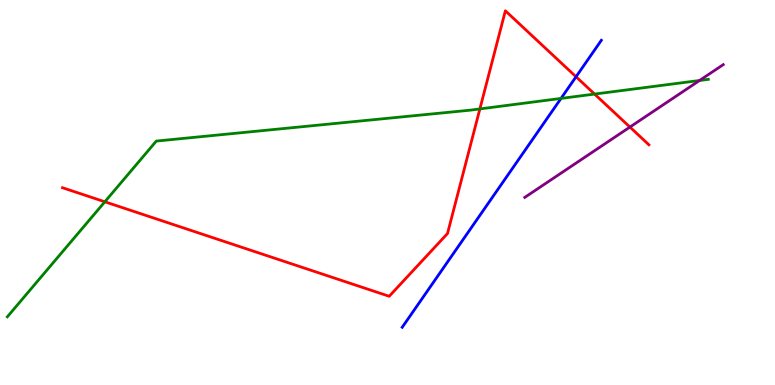[{'lines': ['blue', 'red'], 'intersections': [{'x': 7.43, 'y': 8.01}]}, {'lines': ['green', 'red'], 'intersections': [{'x': 1.35, 'y': 4.76}, {'x': 6.19, 'y': 7.17}, {'x': 7.67, 'y': 7.56}]}, {'lines': ['purple', 'red'], 'intersections': [{'x': 8.13, 'y': 6.7}]}, {'lines': ['blue', 'green'], 'intersections': [{'x': 7.24, 'y': 7.44}]}, {'lines': ['blue', 'purple'], 'intersections': []}, {'lines': ['green', 'purple'], 'intersections': [{'x': 9.03, 'y': 7.91}]}]